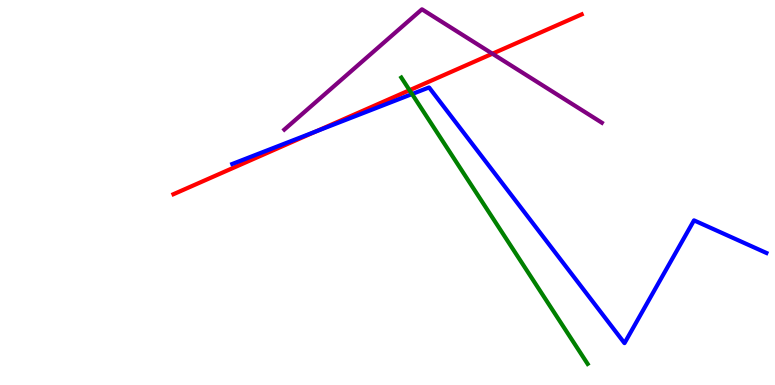[{'lines': ['blue', 'red'], 'intersections': [{'x': 4.08, 'y': 6.59}]}, {'lines': ['green', 'red'], 'intersections': [{'x': 5.28, 'y': 7.66}]}, {'lines': ['purple', 'red'], 'intersections': [{'x': 6.35, 'y': 8.6}]}, {'lines': ['blue', 'green'], 'intersections': [{'x': 5.32, 'y': 7.56}]}, {'lines': ['blue', 'purple'], 'intersections': []}, {'lines': ['green', 'purple'], 'intersections': []}]